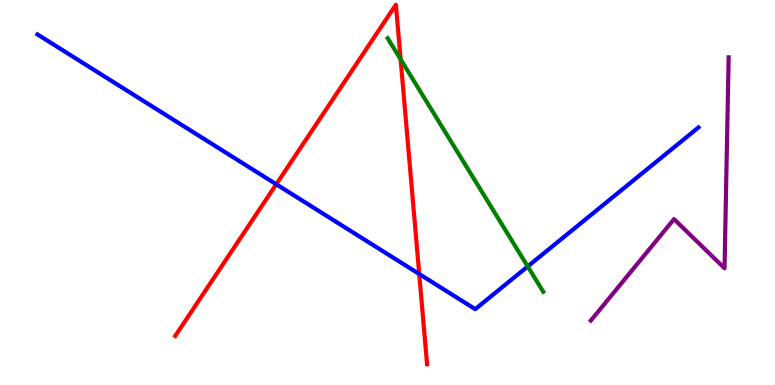[{'lines': ['blue', 'red'], 'intersections': [{'x': 3.56, 'y': 5.21}, {'x': 5.41, 'y': 2.88}]}, {'lines': ['green', 'red'], 'intersections': [{'x': 5.17, 'y': 8.46}]}, {'lines': ['purple', 'red'], 'intersections': []}, {'lines': ['blue', 'green'], 'intersections': [{'x': 6.81, 'y': 3.08}]}, {'lines': ['blue', 'purple'], 'intersections': []}, {'lines': ['green', 'purple'], 'intersections': []}]